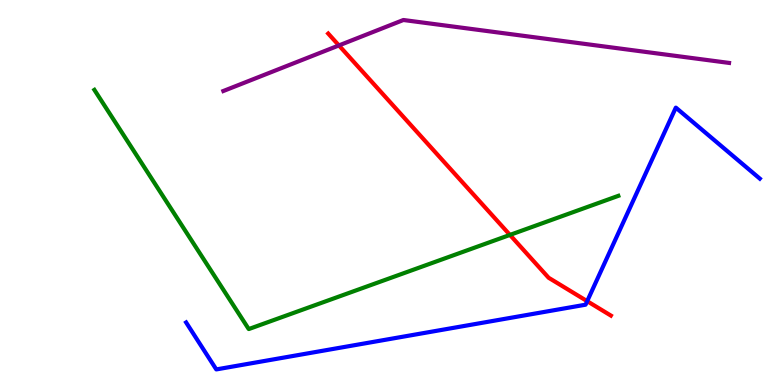[{'lines': ['blue', 'red'], 'intersections': [{'x': 7.58, 'y': 2.18}]}, {'lines': ['green', 'red'], 'intersections': [{'x': 6.58, 'y': 3.9}]}, {'lines': ['purple', 'red'], 'intersections': [{'x': 4.37, 'y': 8.82}]}, {'lines': ['blue', 'green'], 'intersections': []}, {'lines': ['blue', 'purple'], 'intersections': []}, {'lines': ['green', 'purple'], 'intersections': []}]